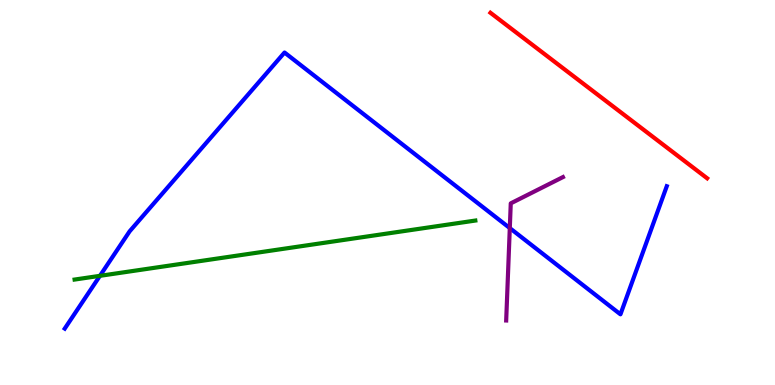[{'lines': ['blue', 'red'], 'intersections': []}, {'lines': ['green', 'red'], 'intersections': []}, {'lines': ['purple', 'red'], 'intersections': []}, {'lines': ['blue', 'green'], 'intersections': [{'x': 1.29, 'y': 2.84}]}, {'lines': ['blue', 'purple'], 'intersections': [{'x': 6.58, 'y': 4.08}]}, {'lines': ['green', 'purple'], 'intersections': []}]